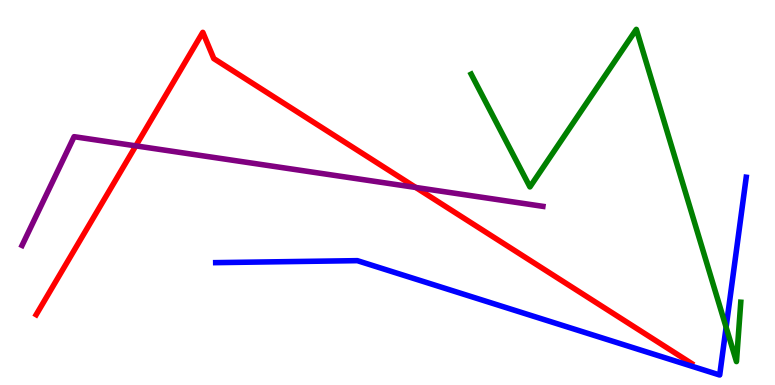[{'lines': ['blue', 'red'], 'intersections': []}, {'lines': ['green', 'red'], 'intersections': []}, {'lines': ['purple', 'red'], 'intersections': [{'x': 1.75, 'y': 6.21}, {'x': 5.36, 'y': 5.13}]}, {'lines': ['blue', 'green'], 'intersections': [{'x': 9.37, 'y': 1.5}]}, {'lines': ['blue', 'purple'], 'intersections': []}, {'lines': ['green', 'purple'], 'intersections': []}]